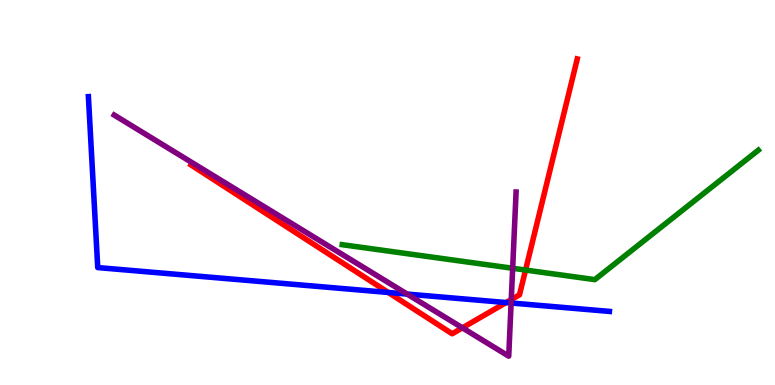[{'lines': ['blue', 'red'], 'intersections': [{'x': 5.01, 'y': 2.4}, {'x': 6.53, 'y': 2.14}]}, {'lines': ['green', 'red'], 'intersections': [{'x': 6.78, 'y': 2.99}]}, {'lines': ['purple', 'red'], 'intersections': [{'x': 5.97, 'y': 1.48}, {'x': 6.6, 'y': 2.22}]}, {'lines': ['blue', 'green'], 'intersections': []}, {'lines': ['blue', 'purple'], 'intersections': [{'x': 5.25, 'y': 2.36}, {'x': 6.59, 'y': 2.13}]}, {'lines': ['green', 'purple'], 'intersections': [{'x': 6.62, 'y': 3.03}]}]